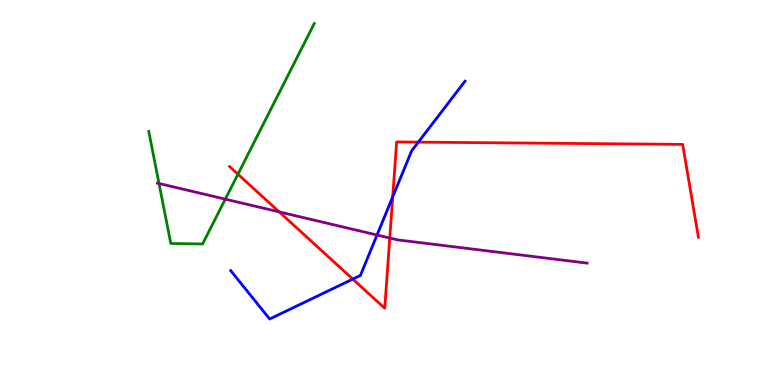[{'lines': ['blue', 'red'], 'intersections': [{'x': 4.55, 'y': 2.75}, {'x': 5.07, 'y': 4.89}, {'x': 5.4, 'y': 6.31}]}, {'lines': ['green', 'red'], 'intersections': [{'x': 3.07, 'y': 5.48}]}, {'lines': ['purple', 'red'], 'intersections': [{'x': 3.6, 'y': 4.5}, {'x': 5.03, 'y': 3.82}]}, {'lines': ['blue', 'green'], 'intersections': []}, {'lines': ['blue', 'purple'], 'intersections': [{'x': 4.86, 'y': 3.9}]}, {'lines': ['green', 'purple'], 'intersections': [{'x': 2.05, 'y': 5.23}, {'x': 2.91, 'y': 4.83}]}]